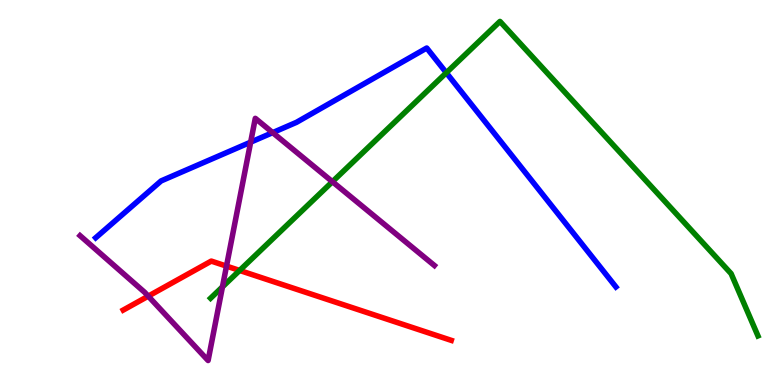[{'lines': ['blue', 'red'], 'intersections': []}, {'lines': ['green', 'red'], 'intersections': [{'x': 3.09, 'y': 2.98}]}, {'lines': ['purple', 'red'], 'intersections': [{'x': 1.91, 'y': 2.31}, {'x': 2.92, 'y': 3.09}]}, {'lines': ['blue', 'green'], 'intersections': [{'x': 5.76, 'y': 8.11}]}, {'lines': ['blue', 'purple'], 'intersections': [{'x': 3.23, 'y': 6.31}, {'x': 3.52, 'y': 6.56}]}, {'lines': ['green', 'purple'], 'intersections': [{'x': 2.87, 'y': 2.55}, {'x': 4.29, 'y': 5.28}]}]